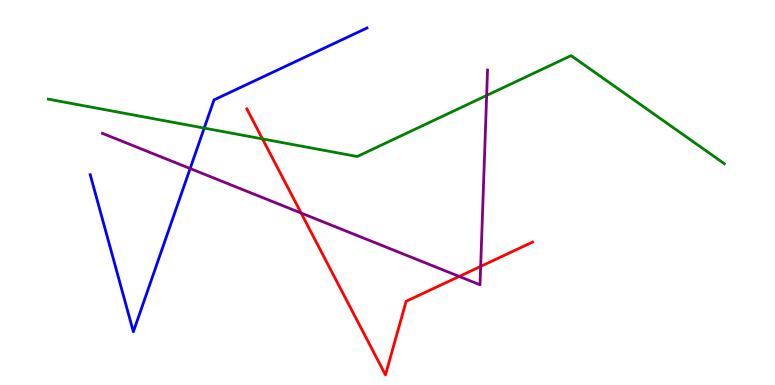[{'lines': ['blue', 'red'], 'intersections': []}, {'lines': ['green', 'red'], 'intersections': [{'x': 3.39, 'y': 6.39}]}, {'lines': ['purple', 'red'], 'intersections': [{'x': 3.89, 'y': 4.47}, {'x': 5.93, 'y': 2.82}, {'x': 6.2, 'y': 3.08}]}, {'lines': ['blue', 'green'], 'intersections': [{'x': 2.63, 'y': 6.67}]}, {'lines': ['blue', 'purple'], 'intersections': [{'x': 2.45, 'y': 5.62}]}, {'lines': ['green', 'purple'], 'intersections': [{'x': 6.28, 'y': 7.52}]}]